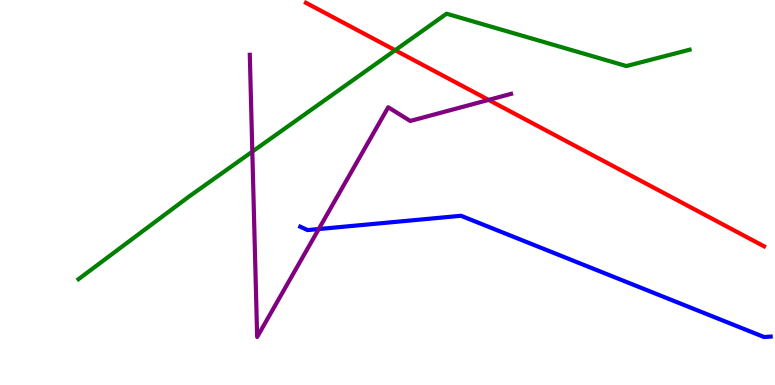[{'lines': ['blue', 'red'], 'intersections': []}, {'lines': ['green', 'red'], 'intersections': [{'x': 5.1, 'y': 8.7}]}, {'lines': ['purple', 'red'], 'intersections': [{'x': 6.3, 'y': 7.41}]}, {'lines': ['blue', 'green'], 'intersections': []}, {'lines': ['blue', 'purple'], 'intersections': [{'x': 4.11, 'y': 4.05}]}, {'lines': ['green', 'purple'], 'intersections': [{'x': 3.26, 'y': 6.06}]}]